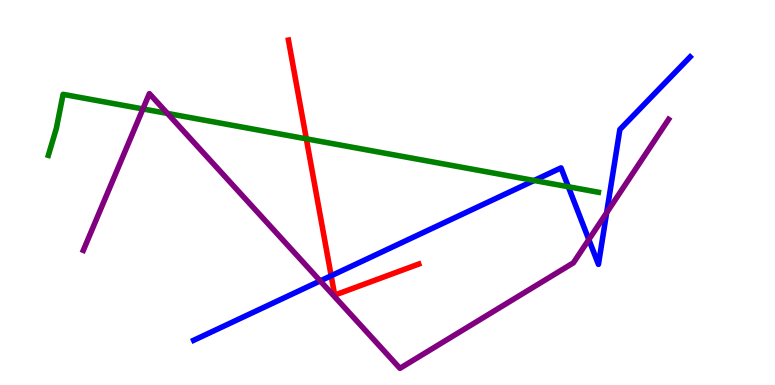[{'lines': ['blue', 'red'], 'intersections': [{'x': 4.27, 'y': 2.84}]}, {'lines': ['green', 'red'], 'intersections': [{'x': 3.95, 'y': 6.39}]}, {'lines': ['purple', 'red'], 'intersections': []}, {'lines': ['blue', 'green'], 'intersections': [{'x': 6.89, 'y': 5.31}, {'x': 7.33, 'y': 5.15}]}, {'lines': ['blue', 'purple'], 'intersections': [{'x': 4.13, 'y': 2.7}, {'x': 7.6, 'y': 3.78}, {'x': 7.83, 'y': 4.47}]}, {'lines': ['green', 'purple'], 'intersections': [{'x': 1.84, 'y': 7.17}, {'x': 2.16, 'y': 7.05}]}]